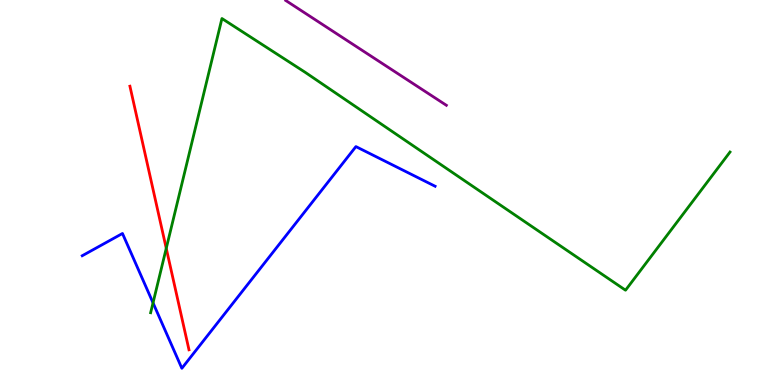[{'lines': ['blue', 'red'], 'intersections': []}, {'lines': ['green', 'red'], 'intersections': [{'x': 2.15, 'y': 3.55}]}, {'lines': ['purple', 'red'], 'intersections': []}, {'lines': ['blue', 'green'], 'intersections': [{'x': 1.97, 'y': 2.13}]}, {'lines': ['blue', 'purple'], 'intersections': []}, {'lines': ['green', 'purple'], 'intersections': []}]